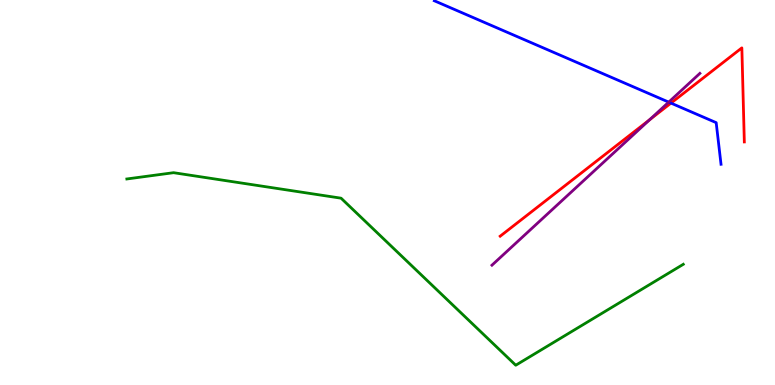[{'lines': ['blue', 'red'], 'intersections': [{'x': 8.66, 'y': 7.32}]}, {'lines': ['green', 'red'], 'intersections': []}, {'lines': ['purple', 'red'], 'intersections': [{'x': 8.38, 'y': 6.89}]}, {'lines': ['blue', 'green'], 'intersections': []}, {'lines': ['blue', 'purple'], 'intersections': [{'x': 8.63, 'y': 7.35}]}, {'lines': ['green', 'purple'], 'intersections': []}]